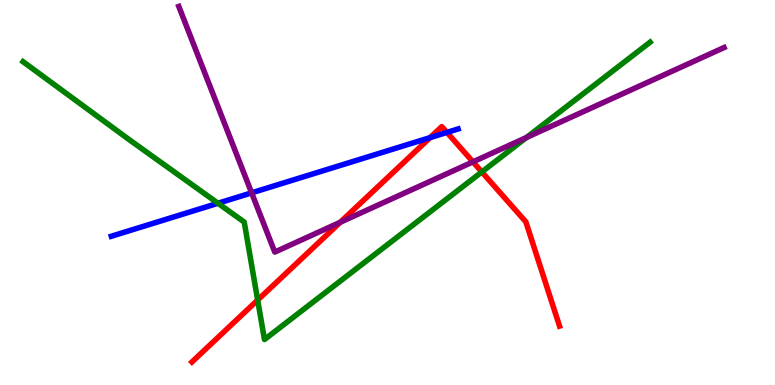[{'lines': ['blue', 'red'], 'intersections': [{'x': 5.55, 'y': 6.43}, {'x': 5.77, 'y': 6.56}]}, {'lines': ['green', 'red'], 'intersections': [{'x': 3.32, 'y': 2.21}, {'x': 6.22, 'y': 5.53}]}, {'lines': ['purple', 'red'], 'intersections': [{'x': 4.39, 'y': 4.23}, {'x': 6.1, 'y': 5.8}]}, {'lines': ['blue', 'green'], 'intersections': [{'x': 2.81, 'y': 4.72}]}, {'lines': ['blue', 'purple'], 'intersections': [{'x': 3.25, 'y': 4.99}]}, {'lines': ['green', 'purple'], 'intersections': [{'x': 6.79, 'y': 6.43}]}]